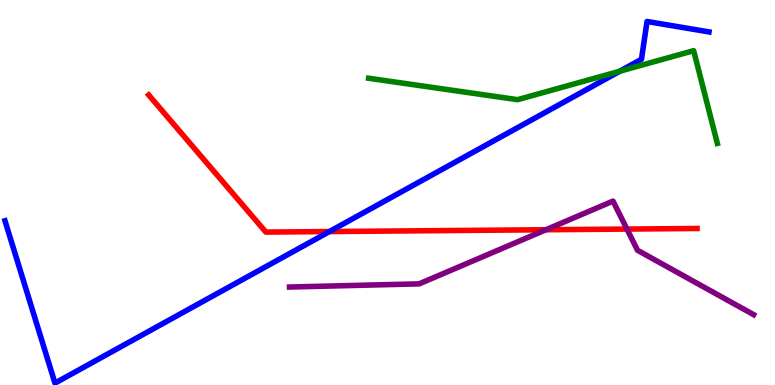[{'lines': ['blue', 'red'], 'intersections': [{'x': 4.25, 'y': 3.99}]}, {'lines': ['green', 'red'], 'intersections': []}, {'lines': ['purple', 'red'], 'intersections': [{'x': 7.04, 'y': 4.03}, {'x': 8.09, 'y': 4.05}]}, {'lines': ['blue', 'green'], 'intersections': [{'x': 8.0, 'y': 8.15}]}, {'lines': ['blue', 'purple'], 'intersections': []}, {'lines': ['green', 'purple'], 'intersections': []}]